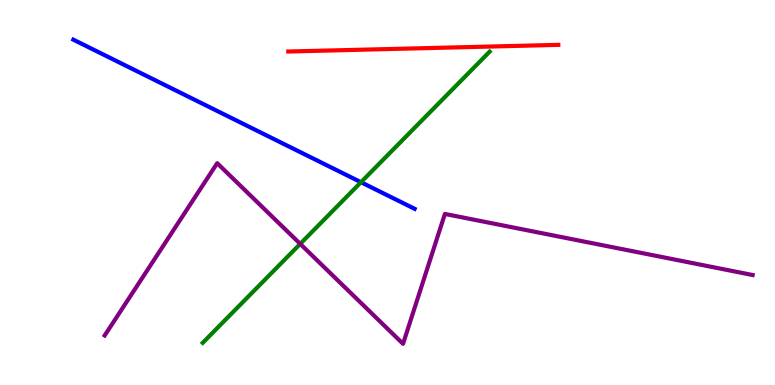[{'lines': ['blue', 'red'], 'intersections': []}, {'lines': ['green', 'red'], 'intersections': []}, {'lines': ['purple', 'red'], 'intersections': []}, {'lines': ['blue', 'green'], 'intersections': [{'x': 4.66, 'y': 5.27}]}, {'lines': ['blue', 'purple'], 'intersections': []}, {'lines': ['green', 'purple'], 'intersections': [{'x': 3.87, 'y': 3.67}]}]